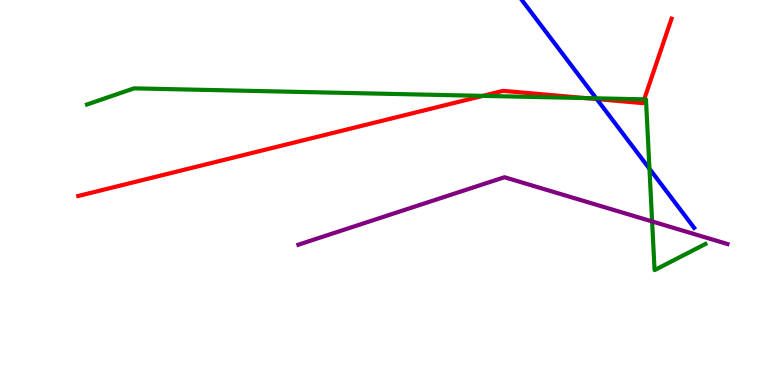[{'lines': ['blue', 'red'], 'intersections': [{'x': 7.7, 'y': 7.43}]}, {'lines': ['green', 'red'], 'intersections': [{'x': 6.23, 'y': 7.51}, {'x': 7.55, 'y': 7.45}, {'x': 8.31, 'y': 7.42}]}, {'lines': ['purple', 'red'], 'intersections': []}, {'lines': ['blue', 'green'], 'intersections': [{'x': 7.69, 'y': 7.45}, {'x': 8.38, 'y': 5.62}]}, {'lines': ['blue', 'purple'], 'intersections': []}, {'lines': ['green', 'purple'], 'intersections': [{'x': 8.41, 'y': 4.25}]}]